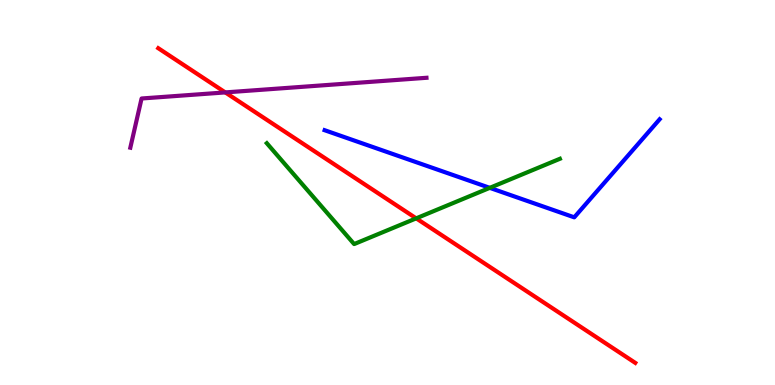[{'lines': ['blue', 'red'], 'intersections': []}, {'lines': ['green', 'red'], 'intersections': [{'x': 5.37, 'y': 4.33}]}, {'lines': ['purple', 'red'], 'intersections': [{'x': 2.91, 'y': 7.6}]}, {'lines': ['blue', 'green'], 'intersections': [{'x': 6.32, 'y': 5.12}]}, {'lines': ['blue', 'purple'], 'intersections': []}, {'lines': ['green', 'purple'], 'intersections': []}]